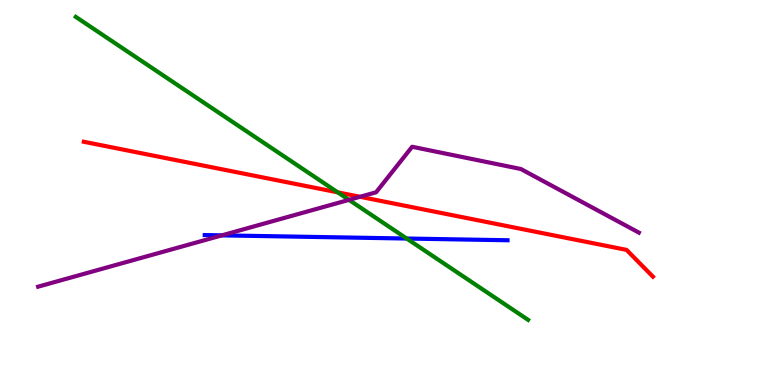[{'lines': ['blue', 'red'], 'intersections': []}, {'lines': ['green', 'red'], 'intersections': [{'x': 4.36, 'y': 5.0}]}, {'lines': ['purple', 'red'], 'intersections': [{'x': 4.65, 'y': 4.89}]}, {'lines': ['blue', 'green'], 'intersections': [{'x': 5.25, 'y': 3.8}]}, {'lines': ['blue', 'purple'], 'intersections': [{'x': 2.86, 'y': 3.89}]}, {'lines': ['green', 'purple'], 'intersections': [{'x': 4.5, 'y': 4.81}]}]